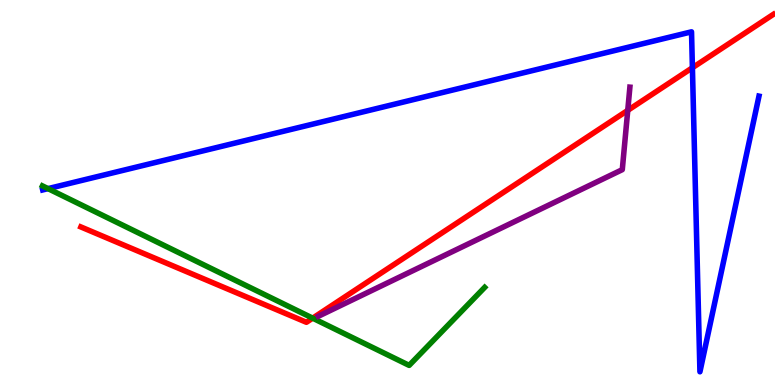[{'lines': ['blue', 'red'], 'intersections': [{'x': 8.93, 'y': 8.24}]}, {'lines': ['green', 'red'], 'intersections': [{'x': 4.03, 'y': 1.74}]}, {'lines': ['purple', 'red'], 'intersections': [{'x': 8.1, 'y': 7.13}]}, {'lines': ['blue', 'green'], 'intersections': [{'x': 0.62, 'y': 5.1}]}, {'lines': ['blue', 'purple'], 'intersections': []}, {'lines': ['green', 'purple'], 'intersections': []}]